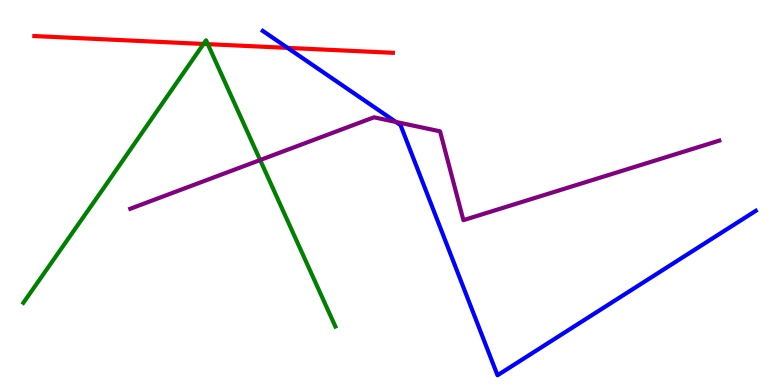[{'lines': ['blue', 'red'], 'intersections': [{'x': 3.71, 'y': 8.76}]}, {'lines': ['green', 'red'], 'intersections': [{'x': 2.63, 'y': 8.86}, {'x': 2.68, 'y': 8.85}]}, {'lines': ['purple', 'red'], 'intersections': []}, {'lines': ['blue', 'green'], 'intersections': []}, {'lines': ['blue', 'purple'], 'intersections': [{'x': 5.11, 'y': 6.83}]}, {'lines': ['green', 'purple'], 'intersections': [{'x': 3.36, 'y': 5.84}]}]